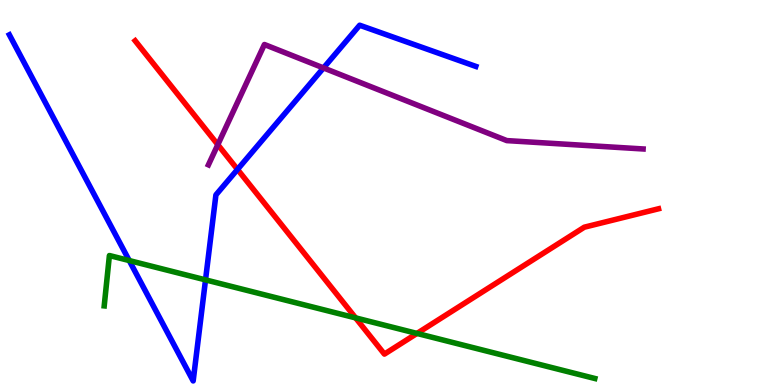[{'lines': ['blue', 'red'], 'intersections': [{'x': 3.06, 'y': 5.6}]}, {'lines': ['green', 'red'], 'intersections': [{'x': 4.59, 'y': 1.74}, {'x': 5.38, 'y': 1.34}]}, {'lines': ['purple', 'red'], 'intersections': [{'x': 2.81, 'y': 6.24}]}, {'lines': ['blue', 'green'], 'intersections': [{'x': 1.67, 'y': 3.23}, {'x': 2.65, 'y': 2.73}]}, {'lines': ['blue', 'purple'], 'intersections': [{'x': 4.17, 'y': 8.24}]}, {'lines': ['green', 'purple'], 'intersections': []}]